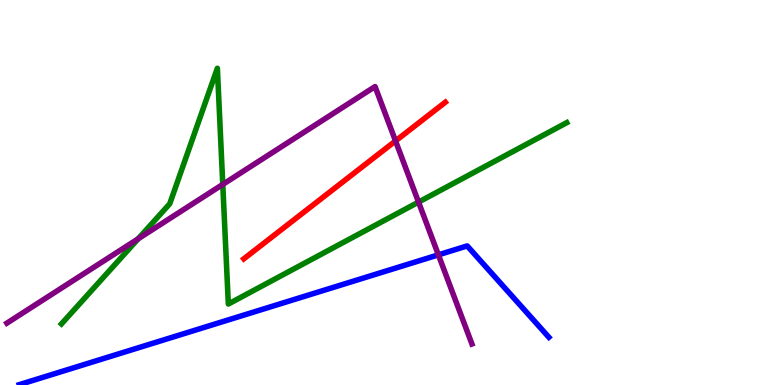[{'lines': ['blue', 'red'], 'intersections': []}, {'lines': ['green', 'red'], 'intersections': []}, {'lines': ['purple', 'red'], 'intersections': [{'x': 5.1, 'y': 6.34}]}, {'lines': ['blue', 'green'], 'intersections': []}, {'lines': ['blue', 'purple'], 'intersections': [{'x': 5.66, 'y': 3.38}]}, {'lines': ['green', 'purple'], 'intersections': [{'x': 1.78, 'y': 3.8}, {'x': 2.87, 'y': 5.21}, {'x': 5.4, 'y': 4.75}]}]